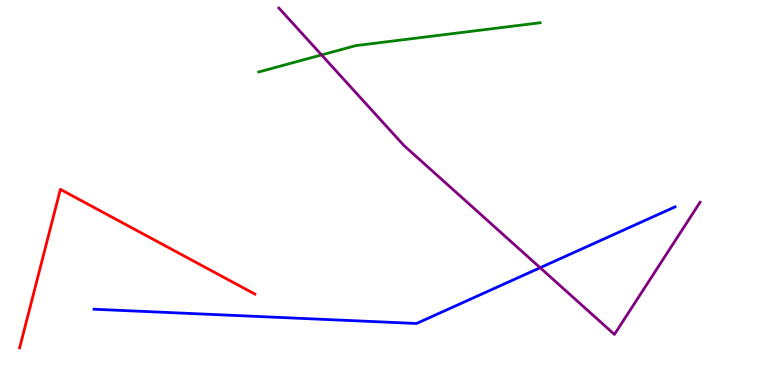[{'lines': ['blue', 'red'], 'intersections': []}, {'lines': ['green', 'red'], 'intersections': []}, {'lines': ['purple', 'red'], 'intersections': []}, {'lines': ['blue', 'green'], 'intersections': []}, {'lines': ['blue', 'purple'], 'intersections': [{'x': 6.97, 'y': 3.05}]}, {'lines': ['green', 'purple'], 'intersections': [{'x': 4.15, 'y': 8.57}]}]